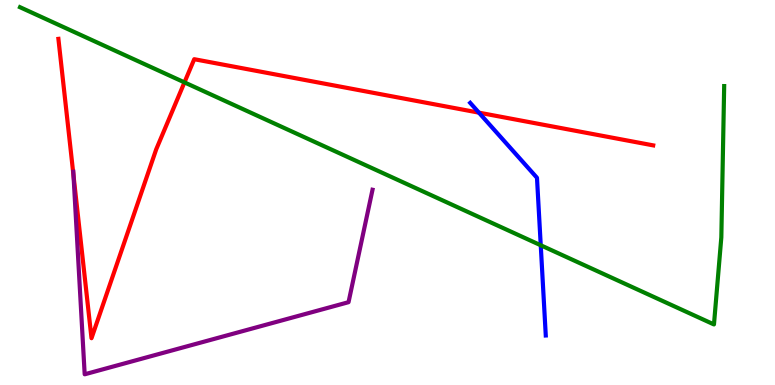[{'lines': ['blue', 'red'], 'intersections': [{'x': 6.18, 'y': 7.07}]}, {'lines': ['green', 'red'], 'intersections': [{'x': 2.38, 'y': 7.86}]}, {'lines': ['purple', 'red'], 'intersections': [{'x': 0.949, 'y': 5.44}]}, {'lines': ['blue', 'green'], 'intersections': [{'x': 6.98, 'y': 3.63}]}, {'lines': ['blue', 'purple'], 'intersections': []}, {'lines': ['green', 'purple'], 'intersections': []}]